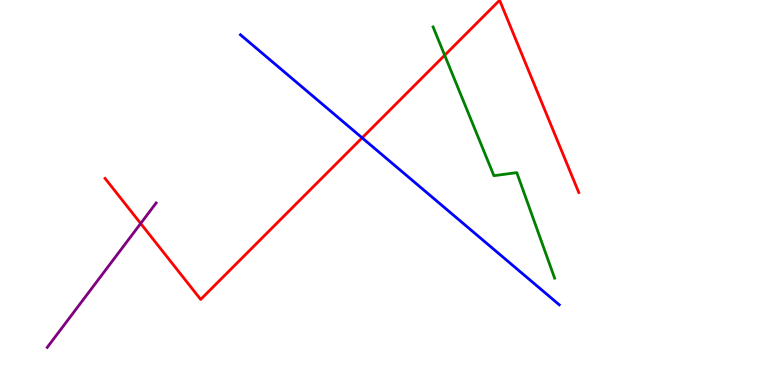[{'lines': ['blue', 'red'], 'intersections': [{'x': 4.67, 'y': 6.42}]}, {'lines': ['green', 'red'], 'intersections': [{'x': 5.74, 'y': 8.56}]}, {'lines': ['purple', 'red'], 'intersections': [{'x': 1.82, 'y': 4.2}]}, {'lines': ['blue', 'green'], 'intersections': []}, {'lines': ['blue', 'purple'], 'intersections': []}, {'lines': ['green', 'purple'], 'intersections': []}]